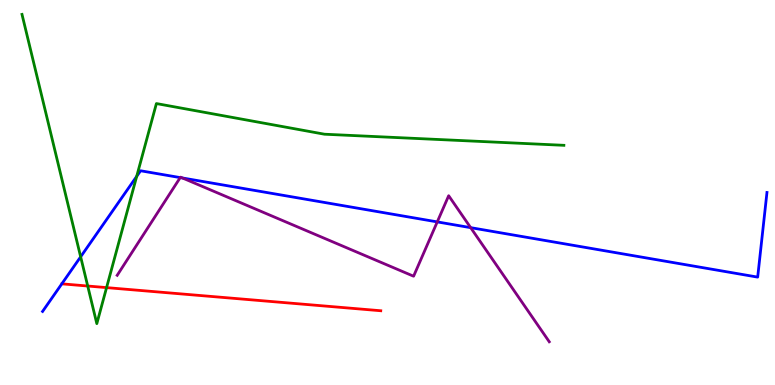[{'lines': ['blue', 'red'], 'intersections': []}, {'lines': ['green', 'red'], 'intersections': [{'x': 1.13, 'y': 2.57}, {'x': 1.38, 'y': 2.53}]}, {'lines': ['purple', 'red'], 'intersections': []}, {'lines': ['blue', 'green'], 'intersections': [{'x': 1.04, 'y': 3.33}, {'x': 1.76, 'y': 5.42}]}, {'lines': ['blue', 'purple'], 'intersections': [{'x': 2.33, 'y': 5.39}, {'x': 2.35, 'y': 5.38}, {'x': 5.64, 'y': 4.24}, {'x': 6.07, 'y': 4.09}]}, {'lines': ['green', 'purple'], 'intersections': []}]